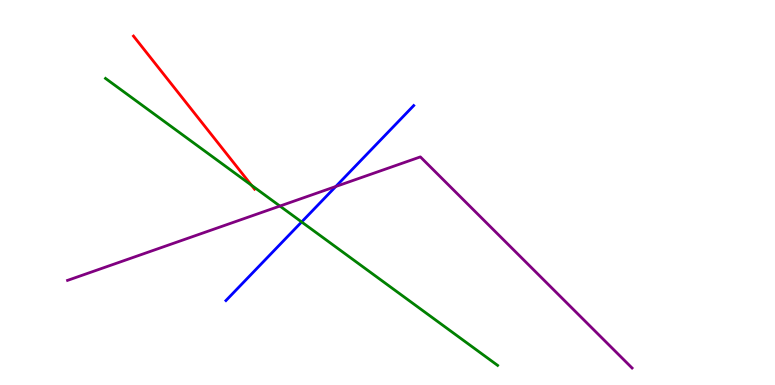[{'lines': ['blue', 'red'], 'intersections': []}, {'lines': ['green', 'red'], 'intersections': [{'x': 3.24, 'y': 5.19}]}, {'lines': ['purple', 'red'], 'intersections': []}, {'lines': ['blue', 'green'], 'intersections': [{'x': 3.89, 'y': 4.23}]}, {'lines': ['blue', 'purple'], 'intersections': [{'x': 4.33, 'y': 5.16}]}, {'lines': ['green', 'purple'], 'intersections': [{'x': 3.61, 'y': 4.65}]}]